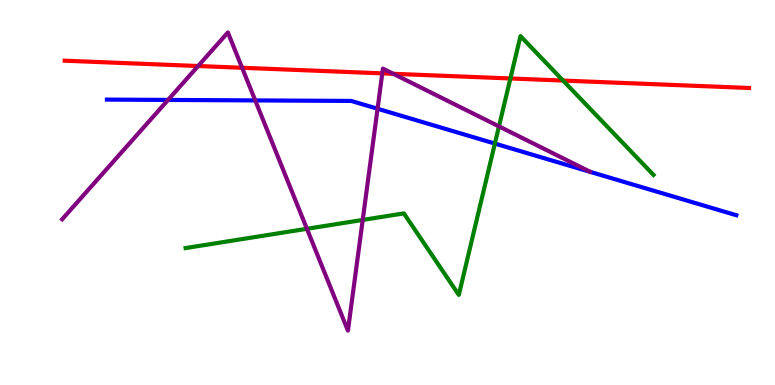[{'lines': ['blue', 'red'], 'intersections': []}, {'lines': ['green', 'red'], 'intersections': [{'x': 6.59, 'y': 7.96}, {'x': 7.27, 'y': 7.91}]}, {'lines': ['purple', 'red'], 'intersections': [{'x': 2.56, 'y': 8.29}, {'x': 3.12, 'y': 8.24}, {'x': 4.93, 'y': 8.09}, {'x': 5.08, 'y': 8.08}]}, {'lines': ['blue', 'green'], 'intersections': [{'x': 6.39, 'y': 6.27}]}, {'lines': ['blue', 'purple'], 'intersections': [{'x': 2.17, 'y': 7.4}, {'x': 3.29, 'y': 7.39}, {'x': 4.87, 'y': 7.18}]}, {'lines': ['green', 'purple'], 'intersections': [{'x': 3.96, 'y': 4.06}, {'x': 4.68, 'y': 4.29}, {'x': 6.44, 'y': 6.72}]}]